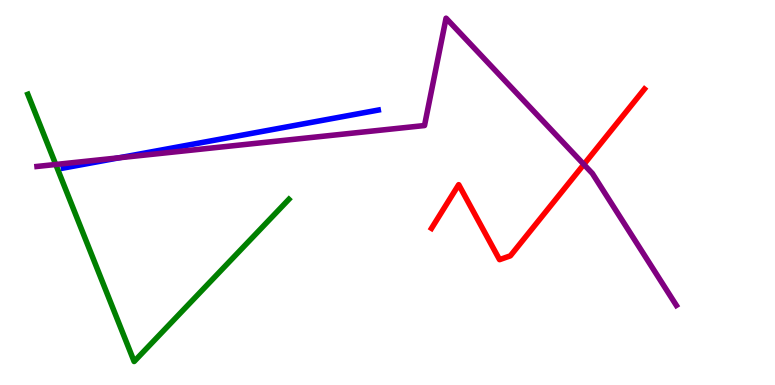[{'lines': ['blue', 'red'], 'intersections': []}, {'lines': ['green', 'red'], 'intersections': []}, {'lines': ['purple', 'red'], 'intersections': [{'x': 7.53, 'y': 5.73}]}, {'lines': ['blue', 'green'], 'intersections': []}, {'lines': ['blue', 'purple'], 'intersections': [{'x': 1.54, 'y': 5.9}]}, {'lines': ['green', 'purple'], 'intersections': [{'x': 0.719, 'y': 5.73}]}]